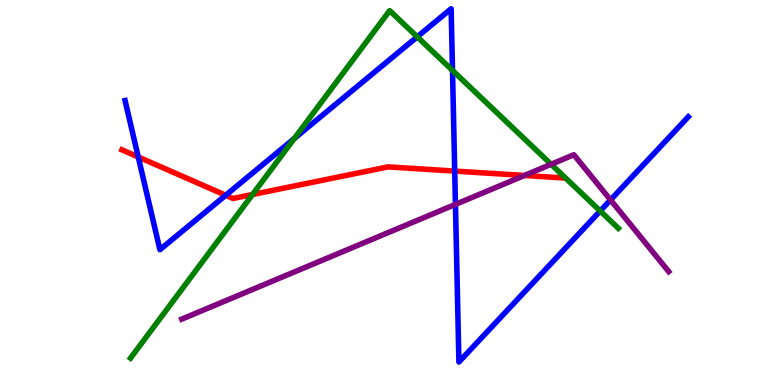[{'lines': ['blue', 'red'], 'intersections': [{'x': 1.78, 'y': 5.92}, {'x': 2.91, 'y': 4.93}, {'x': 5.87, 'y': 5.56}]}, {'lines': ['green', 'red'], 'intersections': [{'x': 3.26, 'y': 4.95}]}, {'lines': ['purple', 'red'], 'intersections': [{'x': 6.77, 'y': 5.44}]}, {'lines': ['blue', 'green'], 'intersections': [{'x': 3.8, 'y': 6.4}, {'x': 5.38, 'y': 9.04}, {'x': 5.84, 'y': 8.17}, {'x': 7.74, 'y': 4.52}]}, {'lines': ['blue', 'purple'], 'intersections': [{'x': 5.88, 'y': 4.69}, {'x': 7.88, 'y': 4.81}]}, {'lines': ['green', 'purple'], 'intersections': [{'x': 7.11, 'y': 5.73}]}]